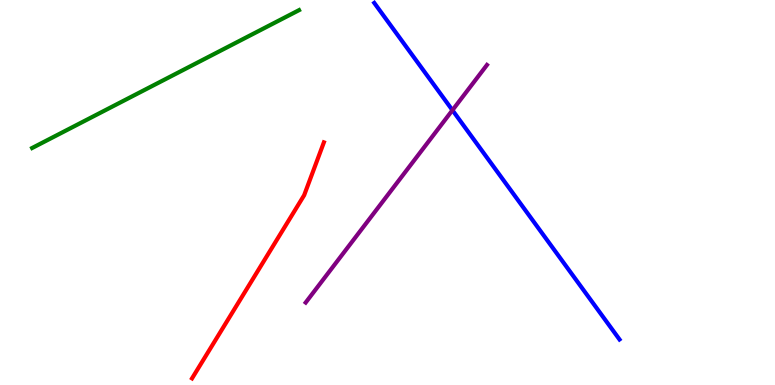[{'lines': ['blue', 'red'], 'intersections': []}, {'lines': ['green', 'red'], 'intersections': []}, {'lines': ['purple', 'red'], 'intersections': []}, {'lines': ['blue', 'green'], 'intersections': []}, {'lines': ['blue', 'purple'], 'intersections': [{'x': 5.84, 'y': 7.14}]}, {'lines': ['green', 'purple'], 'intersections': []}]